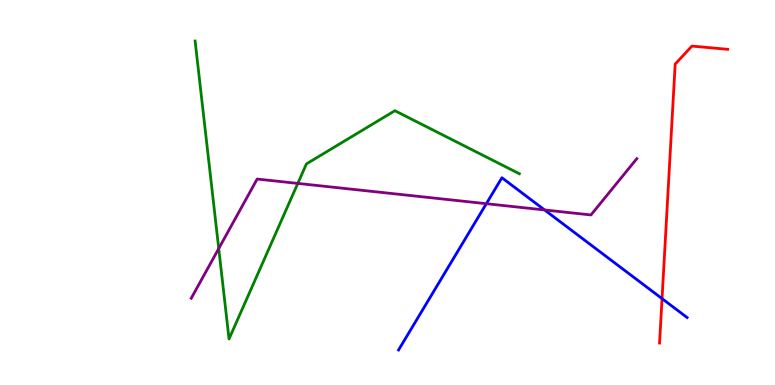[{'lines': ['blue', 'red'], 'intersections': [{'x': 8.54, 'y': 2.24}]}, {'lines': ['green', 'red'], 'intersections': []}, {'lines': ['purple', 'red'], 'intersections': []}, {'lines': ['blue', 'green'], 'intersections': []}, {'lines': ['blue', 'purple'], 'intersections': [{'x': 6.28, 'y': 4.71}, {'x': 7.03, 'y': 4.55}]}, {'lines': ['green', 'purple'], 'intersections': [{'x': 2.82, 'y': 3.54}, {'x': 3.84, 'y': 5.24}]}]